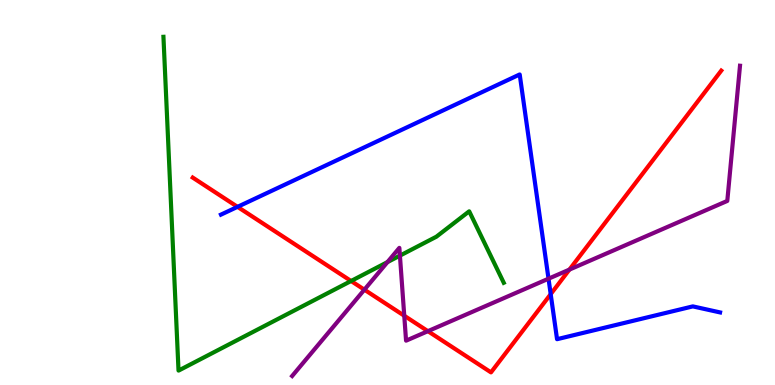[{'lines': ['blue', 'red'], 'intersections': [{'x': 3.06, 'y': 4.63}, {'x': 7.11, 'y': 2.36}]}, {'lines': ['green', 'red'], 'intersections': [{'x': 4.53, 'y': 2.7}]}, {'lines': ['purple', 'red'], 'intersections': [{'x': 4.7, 'y': 2.48}, {'x': 5.22, 'y': 1.8}, {'x': 5.52, 'y': 1.4}, {'x': 7.35, 'y': 3.0}]}, {'lines': ['blue', 'green'], 'intersections': []}, {'lines': ['blue', 'purple'], 'intersections': [{'x': 7.08, 'y': 2.76}]}, {'lines': ['green', 'purple'], 'intersections': [{'x': 5.0, 'y': 3.19}, {'x': 5.16, 'y': 3.36}]}]